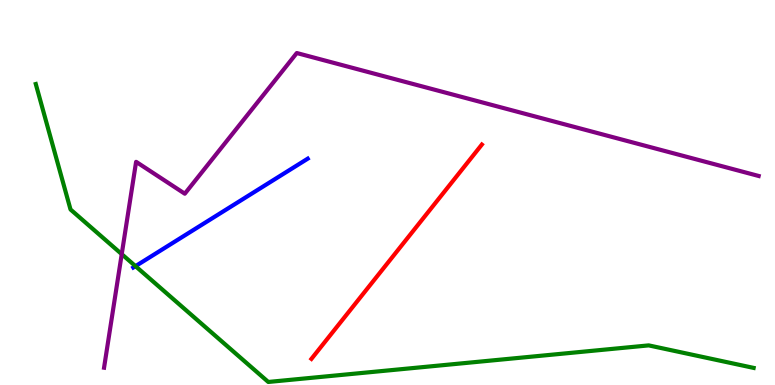[{'lines': ['blue', 'red'], 'intersections': []}, {'lines': ['green', 'red'], 'intersections': []}, {'lines': ['purple', 'red'], 'intersections': []}, {'lines': ['blue', 'green'], 'intersections': [{'x': 1.75, 'y': 3.09}]}, {'lines': ['blue', 'purple'], 'intersections': []}, {'lines': ['green', 'purple'], 'intersections': [{'x': 1.57, 'y': 3.4}]}]